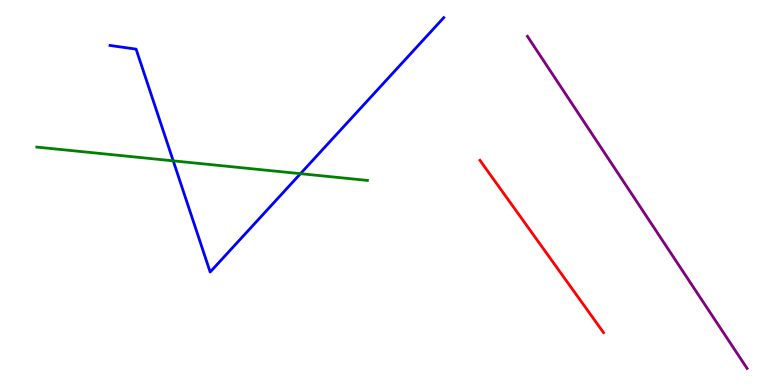[{'lines': ['blue', 'red'], 'intersections': []}, {'lines': ['green', 'red'], 'intersections': []}, {'lines': ['purple', 'red'], 'intersections': []}, {'lines': ['blue', 'green'], 'intersections': [{'x': 2.24, 'y': 5.82}, {'x': 3.88, 'y': 5.49}]}, {'lines': ['blue', 'purple'], 'intersections': []}, {'lines': ['green', 'purple'], 'intersections': []}]